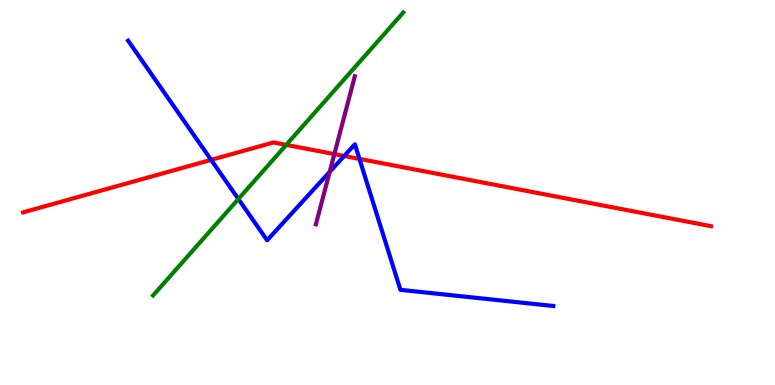[{'lines': ['blue', 'red'], 'intersections': [{'x': 2.72, 'y': 5.85}, {'x': 4.44, 'y': 5.95}, {'x': 4.64, 'y': 5.87}]}, {'lines': ['green', 'red'], 'intersections': [{'x': 3.69, 'y': 6.24}]}, {'lines': ['purple', 'red'], 'intersections': [{'x': 4.31, 'y': 6.0}]}, {'lines': ['blue', 'green'], 'intersections': [{'x': 3.08, 'y': 4.83}]}, {'lines': ['blue', 'purple'], 'intersections': [{'x': 4.25, 'y': 5.54}]}, {'lines': ['green', 'purple'], 'intersections': []}]